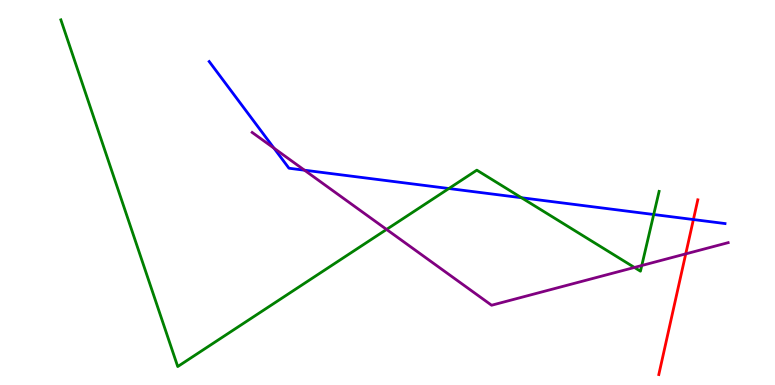[{'lines': ['blue', 'red'], 'intersections': [{'x': 8.95, 'y': 4.3}]}, {'lines': ['green', 'red'], 'intersections': []}, {'lines': ['purple', 'red'], 'intersections': [{'x': 8.85, 'y': 3.41}]}, {'lines': ['blue', 'green'], 'intersections': [{'x': 5.79, 'y': 5.1}, {'x': 6.73, 'y': 4.86}, {'x': 8.43, 'y': 4.43}]}, {'lines': ['blue', 'purple'], 'intersections': [{'x': 3.54, 'y': 6.15}, {'x': 3.93, 'y': 5.58}]}, {'lines': ['green', 'purple'], 'intersections': [{'x': 4.99, 'y': 4.04}, {'x': 8.19, 'y': 3.05}, {'x': 8.28, 'y': 3.1}]}]